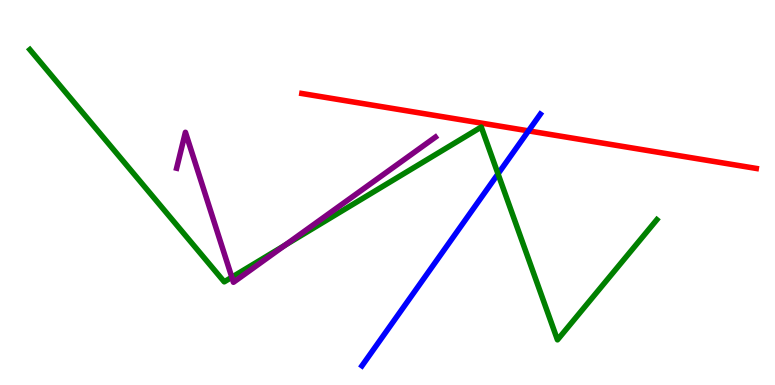[{'lines': ['blue', 'red'], 'intersections': [{'x': 6.82, 'y': 6.6}]}, {'lines': ['green', 'red'], 'intersections': []}, {'lines': ['purple', 'red'], 'intersections': []}, {'lines': ['blue', 'green'], 'intersections': [{'x': 6.43, 'y': 5.48}]}, {'lines': ['blue', 'purple'], 'intersections': []}, {'lines': ['green', 'purple'], 'intersections': [{'x': 2.99, 'y': 2.8}, {'x': 3.68, 'y': 3.63}]}]